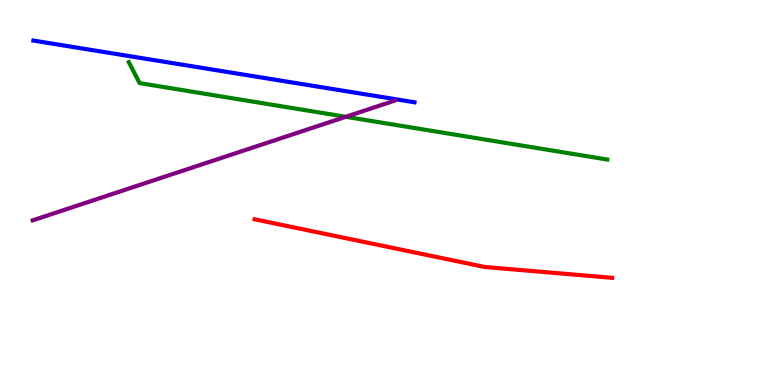[{'lines': ['blue', 'red'], 'intersections': []}, {'lines': ['green', 'red'], 'intersections': []}, {'lines': ['purple', 'red'], 'intersections': []}, {'lines': ['blue', 'green'], 'intersections': []}, {'lines': ['blue', 'purple'], 'intersections': []}, {'lines': ['green', 'purple'], 'intersections': [{'x': 4.46, 'y': 6.97}]}]